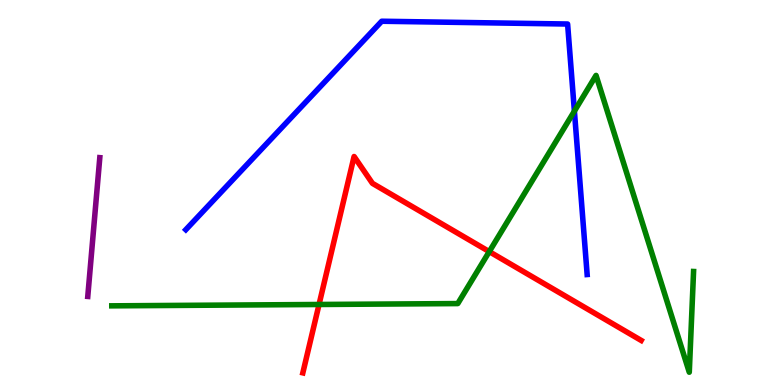[{'lines': ['blue', 'red'], 'intersections': []}, {'lines': ['green', 'red'], 'intersections': [{'x': 4.12, 'y': 2.09}, {'x': 6.31, 'y': 3.46}]}, {'lines': ['purple', 'red'], 'intersections': []}, {'lines': ['blue', 'green'], 'intersections': [{'x': 7.41, 'y': 7.11}]}, {'lines': ['blue', 'purple'], 'intersections': []}, {'lines': ['green', 'purple'], 'intersections': []}]